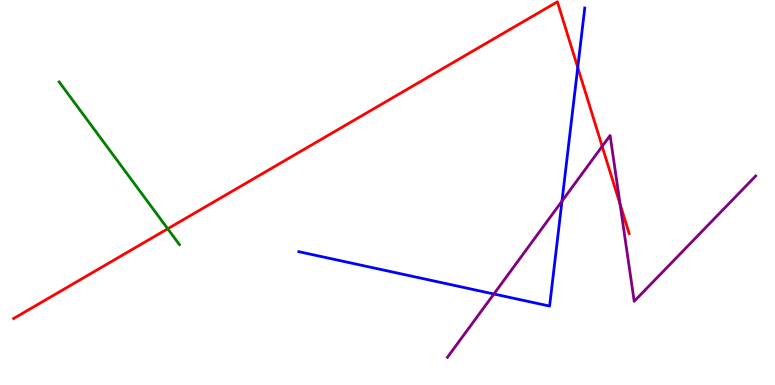[{'lines': ['blue', 'red'], 'intersections': [{'x': 7.45, 'y': 8.25}]}, {'lines': ['green', 'red'], 'intersections': [{'x': 2.16, 'y': 4.06}]}, {'lines': ['purple', 'red'], 'intersections': [{'x': 7.77, 'y': 6.2}, {'x': 8.0, 'y': 4.69}]}, {'lines': ['blue', 'green'], 'intersections': []}, {'lines': ['blue', 'purple'], 'intersections': [{'x': 6.37, 'y': 2.36}, {'x': 7.25, 'y': 4.78}]}, {'lines': ['green', 'purple'], 'intersections': []}]